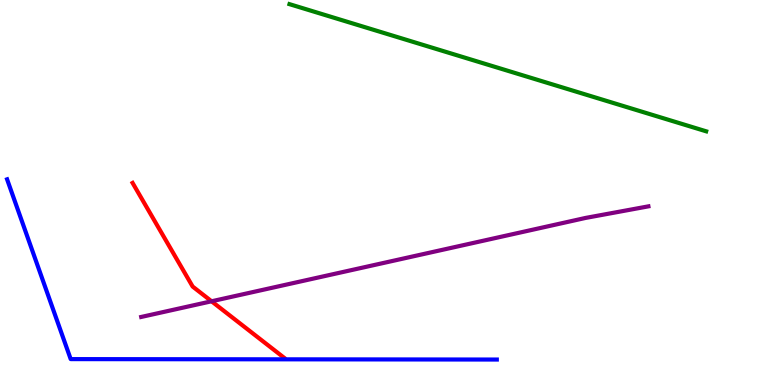[{'lines': ['blue', 'red'], 'intersections': []}, {'lines': ['green', 'red'], 'intersections': []}, {'lines': ['purple', 'red'], 'intersections': [{'x': 2.73, 'y': 2.17}]}, {'lines': ['blue', 'green'], 'intersections': []}, {'lines': ['blue', 'purple'], 'intersections': []}, {'lines': ['green', 'purple'], 'intersections': []}]